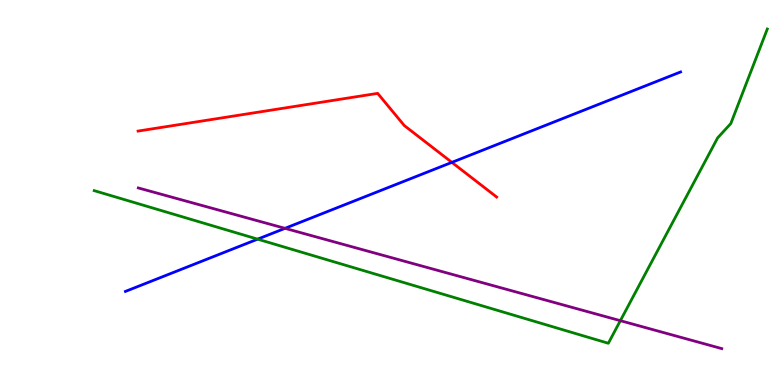[{'lines': ['blue', 'red'], 'intersections': [{'x': 5.83, 'y': 5.78}]}, {'lines': ['green', 'red'], 'intersections': []}, {'lines': ['purple', 'red'], 'intersections': []}, {'lines': ['blue', 'green'], 'intersections': [{'x': 3.32, 'y': 3.79}]}, {'lines': ['blue', 'purple'], 'intersections': [{'x': 3.68, 'y': 4.07}]}, {'lines': ['green', 'purple'], 'intersections': [{'x': 8.0, 'y': 1.67}]}]